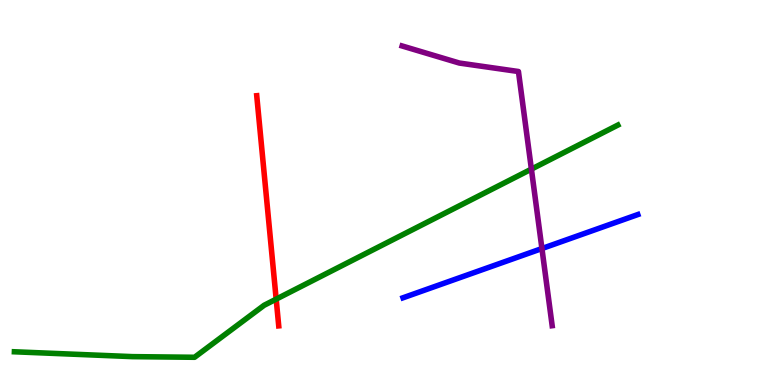[{'lines': ['blue', 'red'], 'intersections': []}, {'lines': ['green', 'red'], 'intersections': [{'x': 3.56, 'y': 2.23}]}, {'lines': ['purple', 'red'], 'intersections': []}, {'lines': ['blue', 'green'], 'intersections': []}, {'lines': ['blue', 'purple'], 'intersections': [{'x': 6.99, 'y': 3.54}]}, {'lines': ['green', 'purple'], 'intersections': [{'x': 6.86, 'y': 5.61}]}]